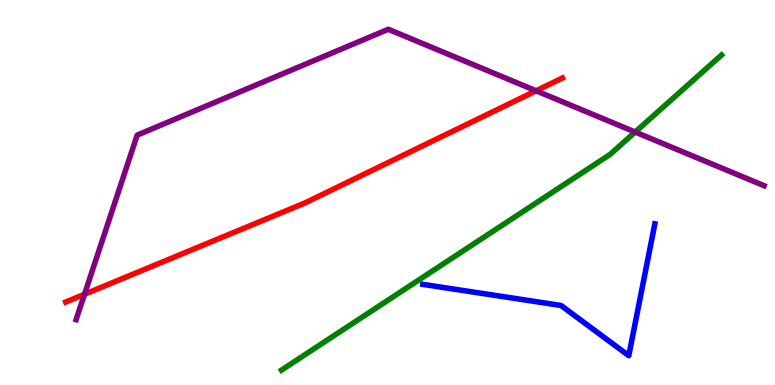[{'lines': ['blue', 'red'], 'intersections': []}, {'lines': ['green', 'red'], 'intersections': []}, {'lines': ['purple', 'red'], 'intersections': [{'x': 1.09, 'y': 2.36}, {'x': 6.92, 'y': 7.64}]}, {'lines': ['blue', 'green'], 'intersections': []}, {'lines': ['blue', 'purple'], 'intersections': []}, {'lines': ['green', 'purple'], 'intersections': [{'x': 8.2, 'y': 6.57}]}]